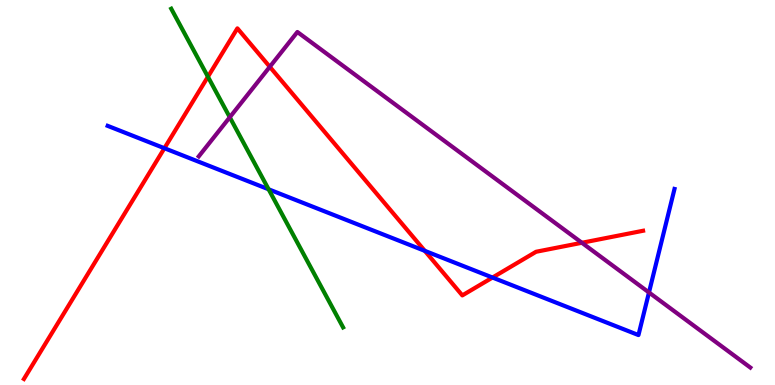[{'lines': ['blue', 'red'], 'intersections': [{'x': 2.12, 'y': 6.15}, {'x': 5.48, 'y': 3.48}, {'x': 6.36, 'y': 2.79}]}, {'lines': ['green', 'red'], 'intersections': [{'x': 2.68, 'y': 8.01}]}, {'lines': ['purple', 'red'], 'intersections': [{'x': 3.48, 'y': 8.26}, {'x': 7.51, 'y': 3.69}]}, {'lines': ['blue', 'green'], 'intersections': [{'x': 3.47, 'y': 5.08}]}, {'lines': ['blue', 'purple'], 'intersections': [{'x': 8.37, 'y': 2.4}]}, {'lines': ['green', 'purple'], 'intersections': [{'x': 2.96, 'y': 6.95}]}]